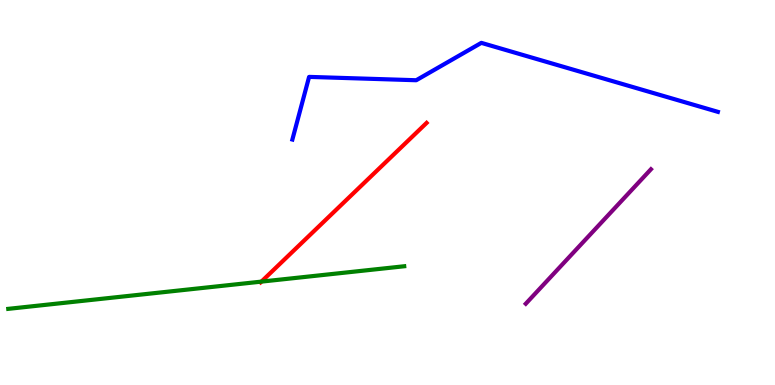[{'lines': ['blue', 'red'], 'intersections': []}, {'lines': ['green', 'red'], 'intersections': [{'x': 3.37, 'y': 2.69}]}, {'lines': ['purple', 'red'], 'intersections': []}, {'lines': ['blue', 'green'], 'intersections': []}, {'lines': ['blue', 'purple'], 'intersections': []}, {'lines': ['green', 'purple'], 'intersections': []}]